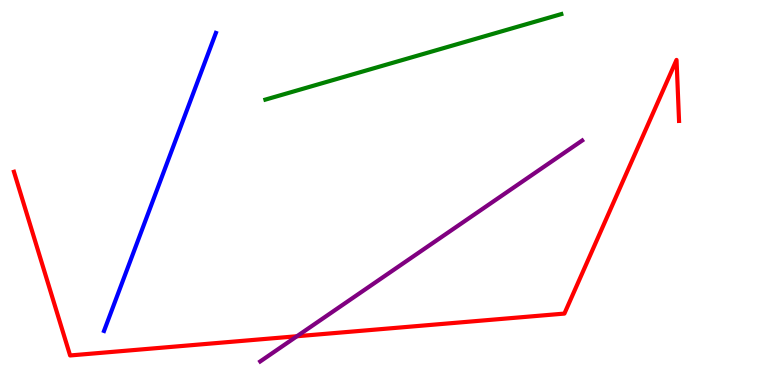[{'lines': ['blue', 'red'], 'intersections': []}, {'lines': ['green', 'red'], 'intersections': []}, {'lines': ['purple', 'red'], 'intersections': [{'x': 3.83, 'y': 1.27}]}, {'lines': ['blue', 'green'], 'intersections': []}, {'lines': ['blue', 'purple'], 'intersections': []}, {'lines': ['green', 'purple'], 'intersections': []}]